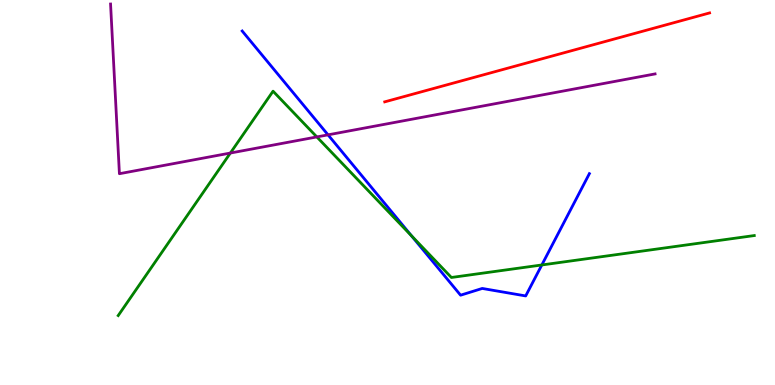[{'lines': ['blue', 'red'], 'intersections': []}, {'lines': ['green', 'red'], 'intersections': []}, {'lines': ['purple', 'red'], 'intersections': []}, {'lines': ['blue', 'green'], 'intersections': [{'x': 5.31, 'y': 3.88}, {'x': 6.99, 'y': 3.12}]}, {'lines': ['blue', 'purple'], 'intersections': [{'x': 4.23, 'y': 6.5}]}, {'lines': ['green', 'purple'], 'intersections': [{'x': 2.97, 'y': 6.03}, {'x': 4.09, 'y': 6.44}]}]